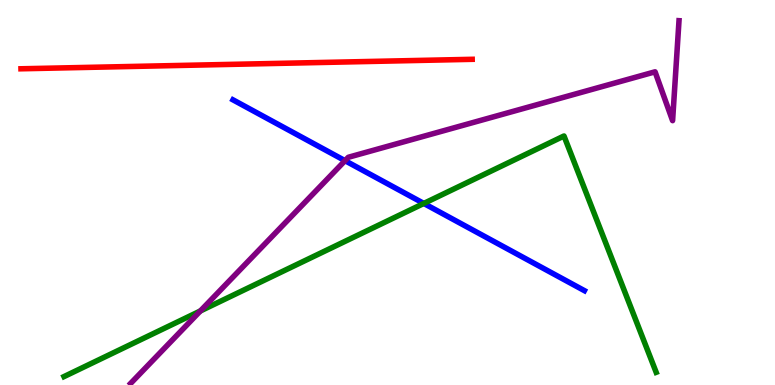[{'lines': ['blue', 'red'], 'intersections': []}, {'lines': ['green', 'red'], 'intersections': []}, {'lines': ['purple', 'red'], 'intersections': []}, {'lines': ['blue', 'green'], 'intersections': [{'x': 5.47, 'y': 4.72}]}, {'lines': ['blue', 'purple'], 'intersections': [{'x': 4.45, 'y': 5.83}]}, {'lines': ['green', 'purple'], 'intersections': [{'x': 2.59, 'y': 1.92}]}]